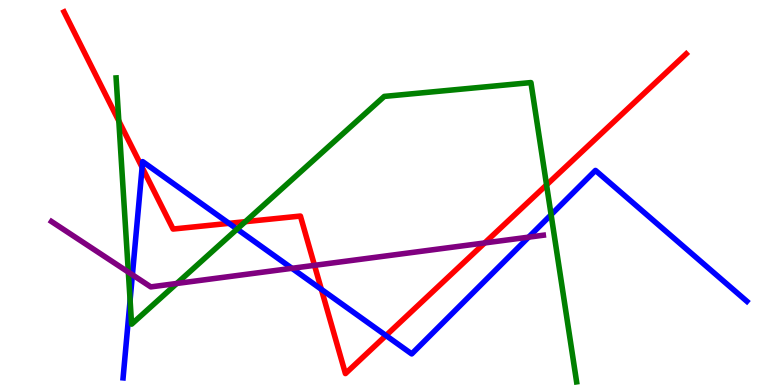[{'lines': ['blue', 'red'], 'intersections': [{'x': 1.83, 'y': 5.65}, {'x': 2.96, 'y': 4.2}, {'x': 4.15, 'y': 2.49}, {'x': 4.98, 'y': 1.29}]}, {'lines': ['green', 'red'], 'intersections': [{'x': 1.53, 'y': 6.86}, {'x': 3.17, 'y': 4.24}, {'x': 7.05, 'y': 5.2}]}, {'lines': ['purple', 'red'], 'intersections': [{'x': 4.06, 'y': 3.11}, {'x': 6.25, 'y': 3.69}]}, {'lines': ['blue', 'green'], 'intersections': [{'x': 1.68, 'y': 2.2}, {'x': 3.06, 'y': 4.05}, {'x': 7.11, 'y': 4.42}]}, {'lines': ['blue', 'purple'], 'intersections': [{'x': 1.71, 'y': 2.86}, {'x': 3.77, 'y': 3.03}, {'x': 6.82, 'y': 3.84}]}, {'lines': ['green', 'purple'], 'intersections': [{'x': 1.66, 'y': 2.93}, {'x': 2.28, 'y': 2.64}]}]